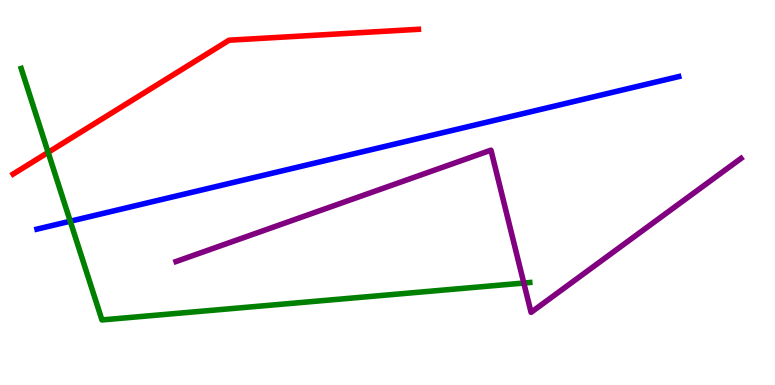[{'lines': ['blue', 'red'], 'intersections': []}, {'lines': ['green', 'red'], 'intersections': [{'x': 0.621, 'y': 6.04}]}, {'lines': ['purple', 'red'], 'intersections': []}, {'lines': ['blue', 'green'], 'intersections': [{'x': 0.906, 'y': 4.25}]}, {'lines': ['blue', 'purple'], 'intersections': []}, {'lines': ['green', 'purple'], 'intersections': [{'x': 6.76, 'y': 2.65}]}]